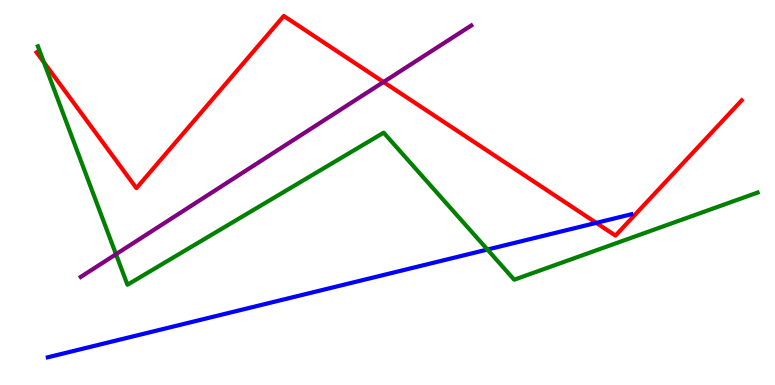[{'lines': ['blue', 'red'], 'intersections': [{'x': 7.69, 'y': 4.21}]}, {'lines': ['green', 'red'], 'intersections': [{'x': 0.567, 'y': 8.38}]}, {'lines': ['purple', 'red'], 'intersections': [{'x': 4.95, 'y': 7.87}]}, {'lines': ['blue', 'green'], 'intersections': [{'x': 6.29, 'y': 3.52}]}, {'lines': ['blue', 'purple'], 'intersections': []}, {'lines': ['green', 'purple'], 'intersections': [{'x': 1.5, 'y': 3.4}]}]